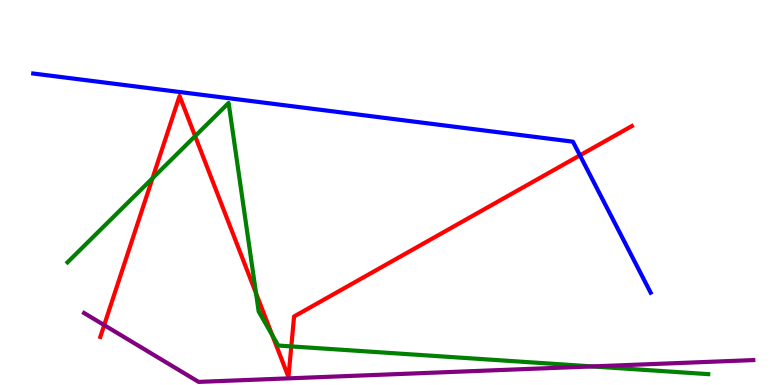[{'lines': ['blue', 'red'], 'intersections': [{'x': 7.48, 'y': 5.97}]}, {'lines': ['green', 'red'], 'intersections': [{'x': 1.97, 'y': 5.37}, {'x': 2.52, 'y': 6.46}, {'x': 3.3, 'y': 2.38}, {'x': 3.51, 'y': 1.3}, {'x': 3.76, 'y': 1.0}]}, {'lines': ['purple', 'red'], 'intersections': [{'x': 1.34, 'y': 1.56}]}, {'lines': ['blue', 'green'], 'intersections': []}, {'lines': ['blue', 'purple'], 'intersections': []}, {'lines': ['green', 'purple'], 'intersections': [{'x': 7.64, 'y': 0.482}]}]